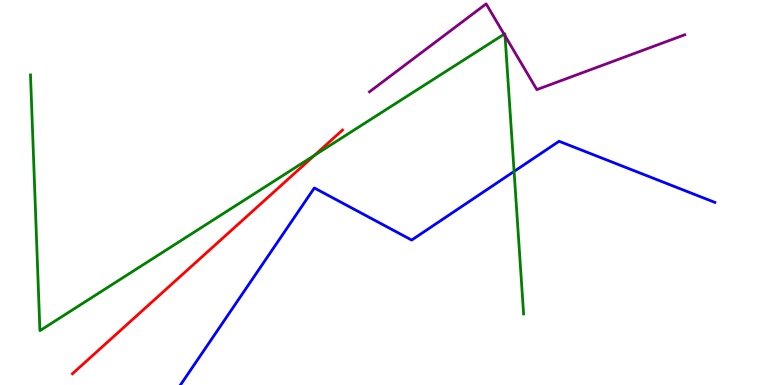[{'lines': ['blue', 'red'], 'intersections': []}, {'lines': ['green', 'red'], 'intersections': [{'x': 4.06, 'y': 5.97}]}, {'lines': ['purple', 'red'], 'intersections': []}, {'lines': ['blue', 'green'], 'intersections': [{'x': 6.63, 'y': 5.55}]}, {'lines': ['blue', 'purple'], 'intersections': []}, {'lines': ['green', 'purple'], 'intersections': [{'x': 6.5, 'y': 9.11}, {'x': 6.52, 'y': 9.07}]}]